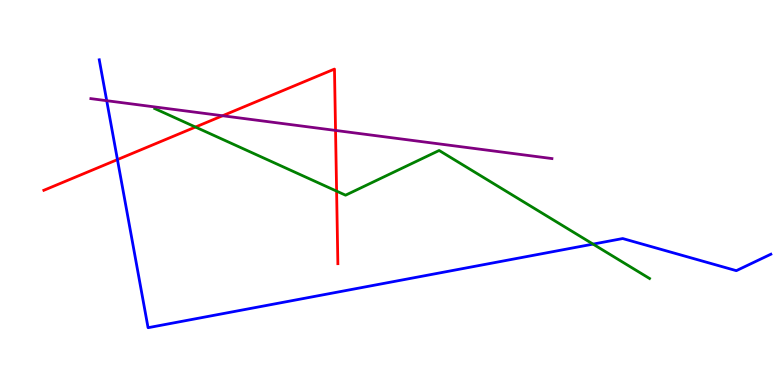[{'lines': ['blue', 'red'], 'intersections': [{'x': 1.52, 'y': 5.85}]}, {'lines': ['green', 'red'], 'intersections': [{'x': 2.52, 'y': 6.7}, {'x': 4.34, 'y': 5.04}]}, {'lines': ['purple', 'red'], 'intersections': [{'x': 2.87, 'y': 6.99}, {'x': 4.33, 'y': 6.61}]}, {'lines': ['blue', 'green'], 'intersections': [{'x': 7.65, 'y': 3.66}]}, {'lines': ['blue', 'purple'], 'intersections': [{'x': 1.38, 'y': 7.38}]}, {'lines': ['green', 'purple'], 'intersections': []}]